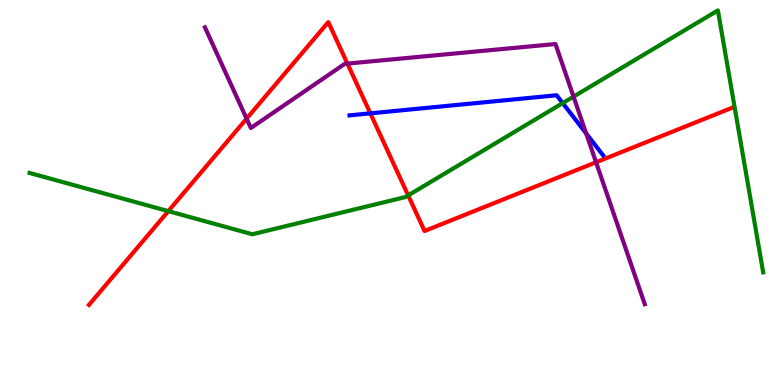[{'lines': ['blue', 'red'], 'intersections': [{'x': 4.78, 'y': 7.06}]}, {'lines': ['green', 'red'], 'intersections': [{'x': 2.17, 'y': 4.52}, {'x': 5.27, 'y': 4.92}]}, {'lines': ['purple', 'red'], 'intersections': [{'x': 3.18, 'y': 6.92}, {'x': 4.48, 'y': 8.35}, {'x': 7.69, 'y': 5.79}]}, {'lines': ['blue', 'green'], 'intersections': [{'x': 7.26, 'y': 7.32}]}, {'lines': ['blue', 'purple'], 'intersections': [{'x': 7.56, 'y': 6.53}]}, {'lines': ['green', 'purple'], 'intersections': [{'x': 7.4, 'y': 7.49}]}]